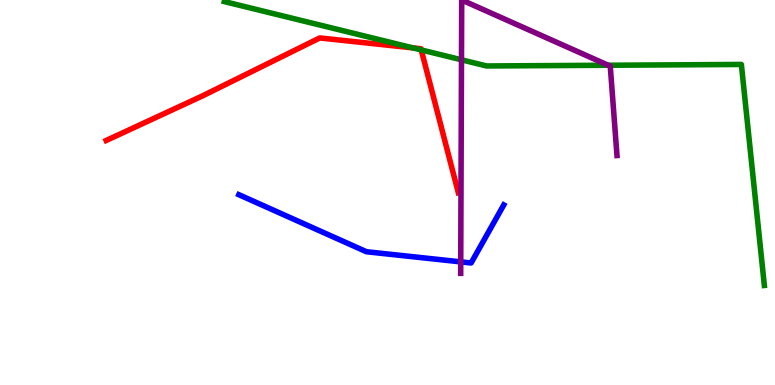[{'lines': ['blue', 'red'], 'intersections': []}, {'lines': ['green', 'red'], 'intersections': [{'x': 5.33, 'y': 8.76}, {'x': 5.44, 'y': 8.7}]}, {'lines': ['purple', 'red'], 'intersections': []}, {'lines': ['blue', 'green'], 'intersections': []}, {'lines': ['blue', 'purple'], 'intersections': [{'x': 5.94, 'y': 3.2}]}, {'lines': ['green', 'purple'], 'intersections': [{'x': 5.95, 'y': 8.45}, {'x': 7.85, 'y': 8.31}]}]